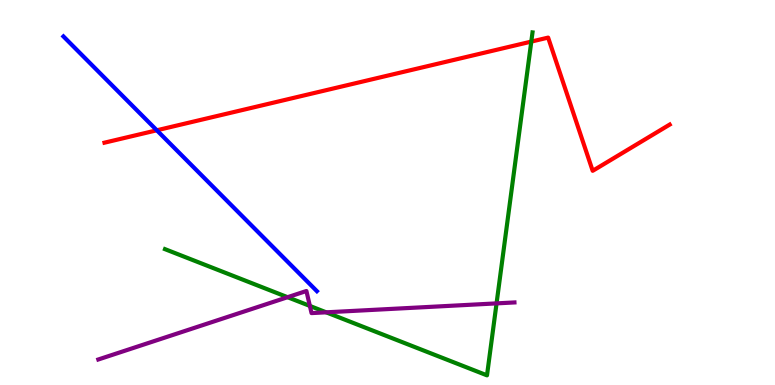[{'lines': ['blue', 'red'], 'intersections': [{'x': 2.02, 'y': 6.62}]}, {'lines': ['green', 'red'], 'intersections': [{'x': 6.86, 'y': 8.92}]}, {'lines': ['purple', 'red'], 'intersections': []}, {'lines': ['blue', 'green'], 'intersections': []}, {'lines': ['blue', 'purple'], 'intersections': []}, {'lines': ['green', 'purple'], 'intersections': [{'x': 3.71, 'y': 2.28}, {'x': 4.0, 'y': 2.05}, {'x': 4.21, 'y': 1.89}, {'x': 6.41, 'y': 2.12}]}]